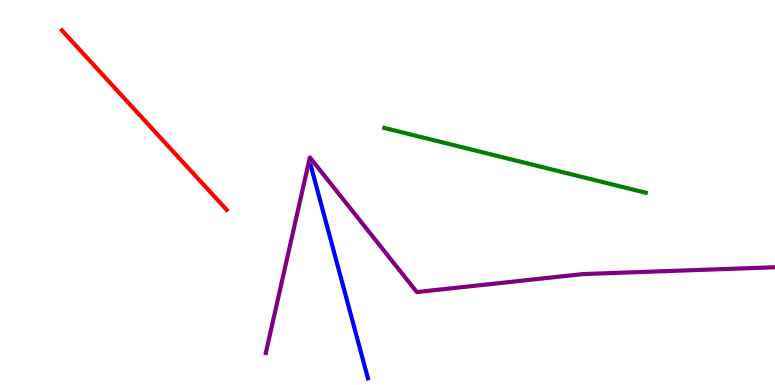[{'lines': ['blue', 'red'], 'intersections': []}, {'lines': ['green', 'red'], 'intersections': []}, {'lines': ['purple', 'red'], 'intersections': []}, {'lines': ['blue', 'green'], 'intersections': []}, {'lines': ['blue', 'purple'], 'intersections': []}, {'lines': ['green', 'purple'], 'intersections': []}]